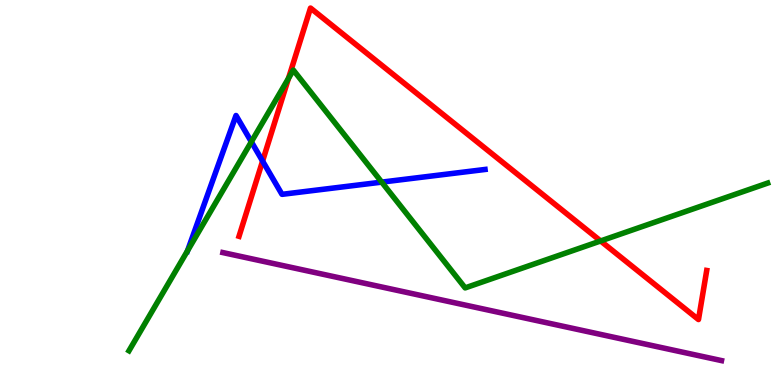[{'lines': ['blue', 'red'], 'intersections': [{'x': 3.39, 'y': 5.82}]}, {'lines': ['green', 'red'], 'intersections': [{'x': 3.72, 'y': 7.96}, {'x': 7.75, 'y': 3.74}]}, {'lines': ['purple', 'red'], 'intersections': []}, {'lines': ['blue', 'green'], 'intersections': [{'x': 2.42, 'y': 3.49}, {'x': 3.24, 'y': 6.32}, {'x': 4.93, 'y': 5.27}]}, {'lines': ['blue', 'purple'], 'intersections': []}, {'lines': ['green', 'purple'], 'intersections': []}]